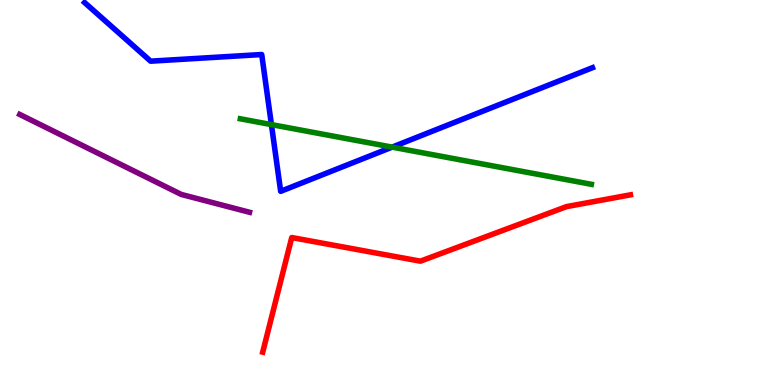[{'lines': ['blue', 'red'], 'intersections': []}, {'lines': ['green', 'red'], 'intersections': []}, {'lines': ['purple', 'red'], 'intersections': []}, {'lines': ['blue', 'green'], 'intersections': [{'x': 3.5, 'y': 6.76}, {'x': 5.06, 'y': 6.18}]}, {'lines': ['blue', 'purple'], 'intersections': []}, {'lines': ['green', 'purple'], 'intersections': []}]